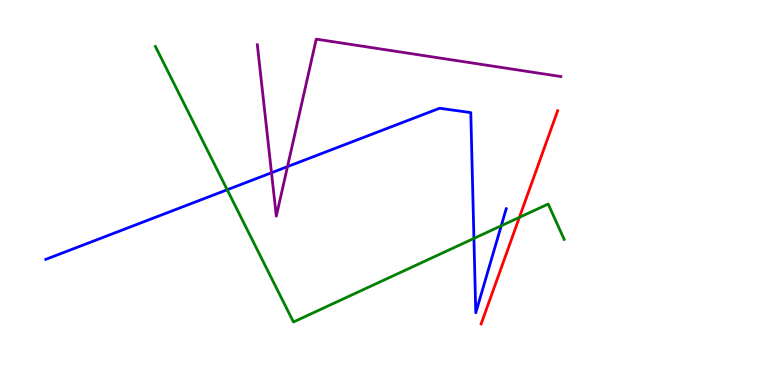[{'lines': ['blue', 'red'], 'intersections': []}, {'lines': ['green', 'red'], 'intersections': [{'x': 6.7, 'y': 4.35}]}, {'lines': ['purple', 'red'], 'intersections': []}, {'lines': ['blue', 'green'], 'intersections': [{'x': 2.93, 'y': 5.07}, {'x': 6.12, 'y': 3.81}, {'x': 6.47, 'y': 4.14}]}, {'lines': ['blue', 'purple'], 'intersections': [{'x': 3.5, 'y': 5.51}, {'x': 3.71, 'y': 5.67}]}, {'lines': ['green', 'purple'], 'intersections': []}]